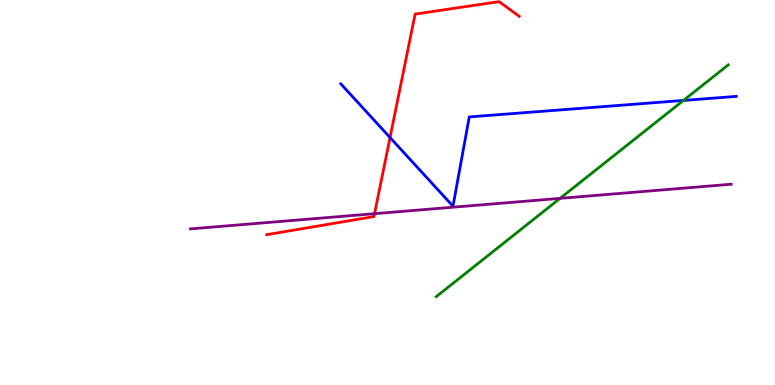[{'lines': ['blue', 'red'], 'intersections': [{'x': 5.03, 'y': 6.43}]}, {'lines': ['green', 'red'], 'intersections': []}, {'lines': ['purple', 'red'], 'intersections': [{'x': 4.83, 'y': 4.45}]}, {'lines': ['blue', 'green'], 'intersections': [{'x': 8.82, 'y': 7.39}]}, {'lines': ['blue', 'purple'], 'intersections': []}, {'lines': ['green', 'purple'], 'intersections': [{'x': 7.23, 'y': 4.85}]}]